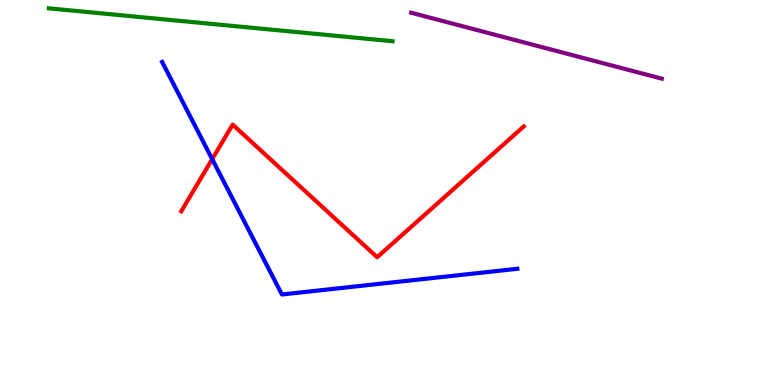[{'lines': ['blue', 'red'], 'intersections': [{'x': 2.74, 'y': 5.87}]}, {'lines': ['green', 'red'], 'intersections': []}, {'lines': ['purple', 'red'], 'intersections': []}, {'lines': ['blue', 'green'], 'intersections': []}, {'lines': ['blue', 'purple'], 'intersections': []}, {'lines': ['green', 'purple'], 'intersections': []}]